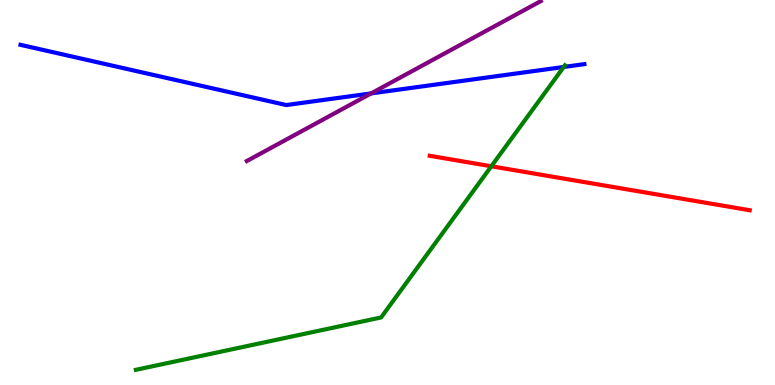[{'lines': ['blue', 'red'], 'intersections': []}, {'lines': ['green', 'red'], 'intersections': [{'x': 6.34, 'y': 5.68}]}, {'lines': ['purple', 'red'], 'intersections': []}, {'lines': ['blue', 'green'], 'intersections': [{'x': 7.27, 'y': 8.26}]}, {'lines': ['blue', 'purple'], 'intersections': [{'x': 4.79, 'y': 7.57}]}, {'lines': ['green', 'purple'], 'intersections': []}]